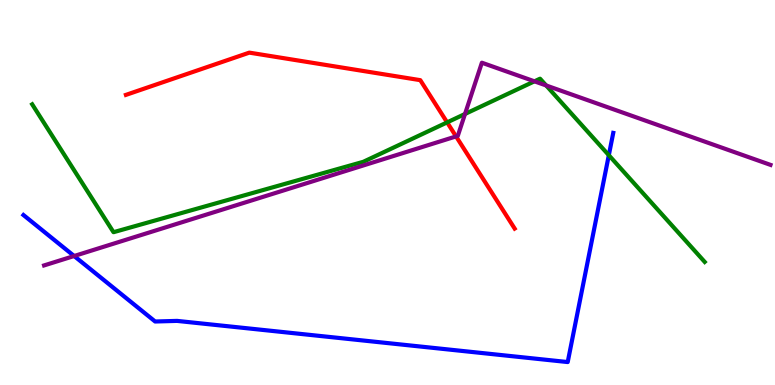[{'lines': ['blue', 'red'], 'intersections': []}, {'lines': ['green', 'red'], 'intersections': [{'x': 5.77, 'y': 6.82}]}, {'lines': ['purple', 'red'], 'intersections': [{'x': 5.88, 'y': 6.46}]}, {'lines': ['blue', 'green'], 'intersections': [{'x': 7.86, 'y': 5.97}]}, {'lines': ['blue', 'purple'], 'intersections': [{'x': 0.957, 'y': 3.35}]}, {'lines': ['green', 'purple'], 'intersections': [{'x': 6.0, 'y': 7.04}, {'x': 6.9, 'y': 7.89}, {'x': 7.05, 'y': 7.78}]}]